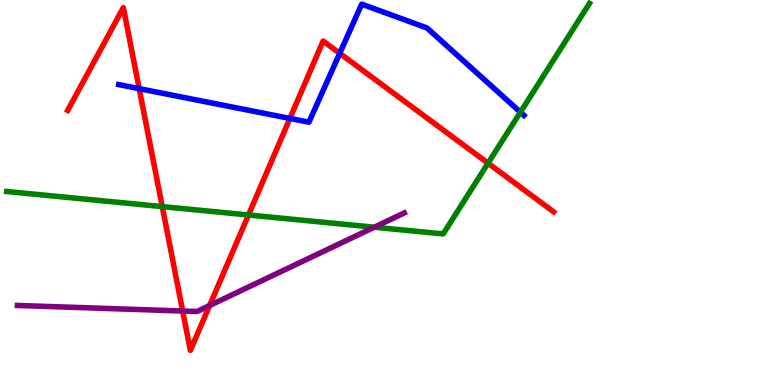[{'lines': ['blue', 'red'], 'intersections': [{'x': 1.8, 'y': 7.7}, {'x': 3.74, 'y': 6.92}, {'x': 4.38, 'y': 8.61}]}, {'lines': ['green', 'red'], 'intersections': [{'x': 2.09, 'y': 4.63}, {'x': 3.21, 'y': 4.42}, {'x': 6.3, 'y': 5.76}]}, {'lines': ['purple', 'red'], 'intersections': [{'x': 2.36, 'y': 1.92}, {'x': 2.7, 'y': 2.06}]}, {'lines': ['blue', 'green'], 'intersections': [{'x': 6.72, 'y': 7.09}]}, {'lines': ['blue', 'purple'], 'intersections': []}, {'lines': ['green', 'purple'], 'intersections': [{'x': 4.83, 'y': 4.1}]}]